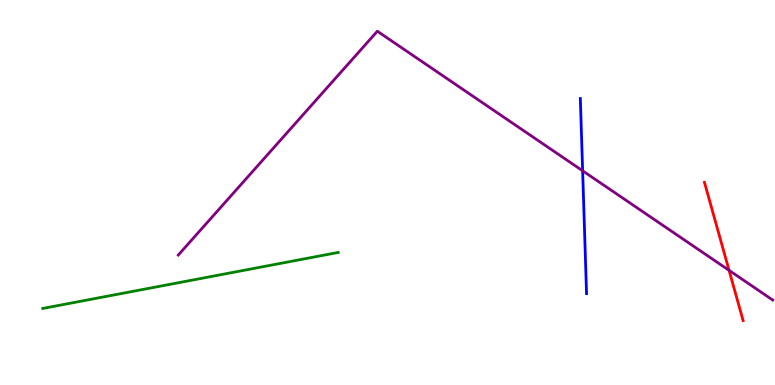[{'lines': ['blue', 'red'], 'intersections': []}, {'lines': ['green', 'red'], 'intersections': []}, {'lines': ['purple', 'red'], 'intersections': [{'x': 9.41, 'y': 2.98}]}, {'lines': ['blue', 'green'], 'intersections': []}, {'lines': ['blue', 'purple'], 'intersections': [{'x': 7.52, 'y': 5.56}]}, {'lines': ['green', 'purple'], 'intersections': []}]